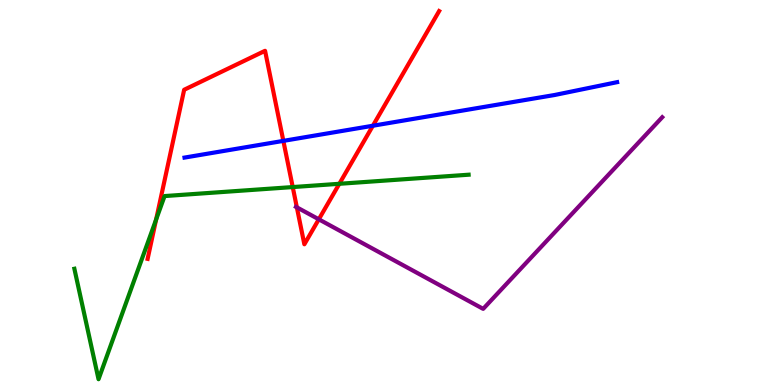[{'lines': ['blue', 'red'], 'intersections': [{'x': 3.66, 'y': 6.34}, {'x': 4.81, 'y': 6.73}]}, {'lines': ['green', 'red'], 'intersections': [{'x': 2.01, 'y': 4.3}, {'x': 3.78, 'y': 5.14}, {'x': 4.38, 'y': 5.23}]}, {'lines': ['purple', 'red'], 'intersections': [{'x': 3.83, 'y': 4.61}, {'x': 4.11, 'y': 4.3}]}, {'lines': ['blue', 'green'], 'intersections': []}, {'lines': ['blue', 'purple'], 'intersections': []}, {'lines': ['green', 'purple'], 'intersections': []}]